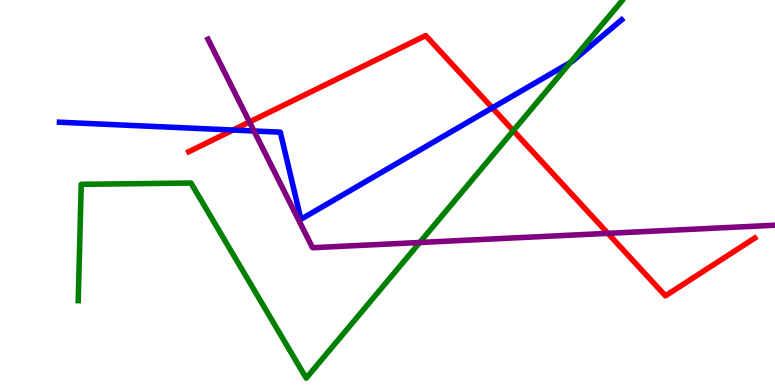[{'lines': ['blue', 'red'], 'intersections': [{'x': 3.01, 'y': 6.62}, {'x': 6.35, 'y': 7.2}]}, {'lines': ['green', 'red'], 'intersections': [{'x': 6.62, 'y': 6.61}]}, {'lines': ['purple', 'red'], 'intersections': [{'x': 3.22, 'y': 6.83}, {'x': 7.84, 'y': 3.94}]}, {'lines': ['blue', 'green'], 'intersections': [{'x': 7.36, 'y': 8.38}]}, {'lines': ['blue', 'purple'], 'intersections': [{'x': 3.28, 'y': 6.6}]}, {'lines': ['green', 'purple'], 'intersections': [{'x': 5.42, 'y': 3.7}]}]